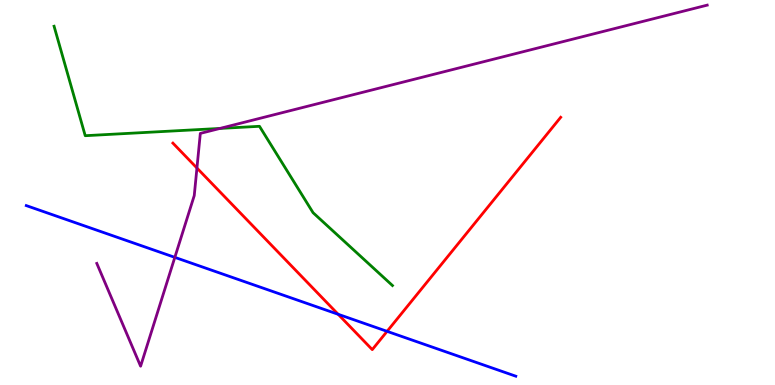[{'lines': ['blue', 'red'], 'intersections': [{'x': 4.36, 'y': 1.84}, {'x': 4.99, 'y': 1.39}]}, {'lines': ['green', 'red'], 'intersections': []}, {'lines': ['purple', 'red'], 'intersections': [{'x': 2.54, 'y': 5.64}]}, {'lines': ['blue', 'green'], 'intersections': []}, {'lines': ['blue', 'purple'], 'intersections': [{'x': 2.26, 'y': 3.32}]}, {'lines': ['green', 'purple'], 'intersections': [{'x': 2.84, 'y': 6.66}]}]